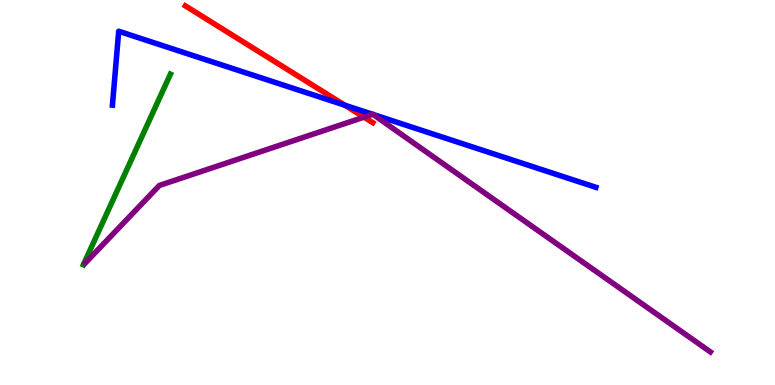[{'lines': ['blue', 'red'], 'intersections': [{'x': 4.45, 'y': 7.27}]}, {'lines': ['green', 'red'], 'intersections': []}, {'lines': ['purple', 'red'], 'intersections': [{'x': 4.7, 'y': 6.96}]}, {'lines': ['blue', 'green'], 'intersections': []}, {'lines': ['blue', 'purple'], 'intersections': [{'x': 4.81, 'y': 7.03}, {'x': 4.81, 'y': 7.03}]}, {'lines': ['green', 'purple'], 'intersections': []}]